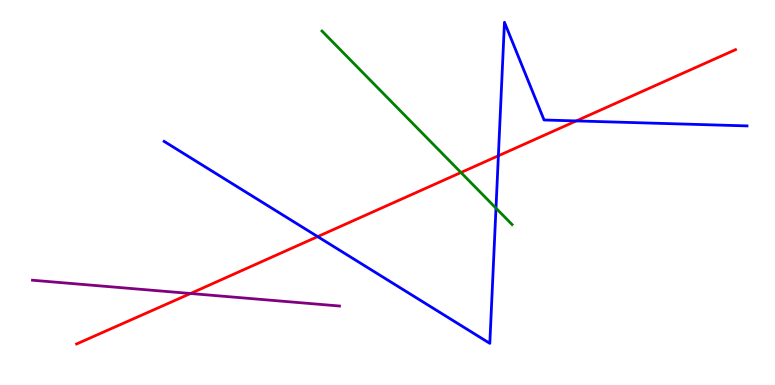[{'lines': ['blue', 'red'], 'intersections': [{'x': 4.1, 'y': 3.85}, {'x': 6.43, 'y': 5.95}, {'x': 7.44, 'y': 6.86}]}, {'lines': ['green', 'red'], 'intersections': [{'x': 5.95, 'y': 5.52}]}, {'lines': ['purple', 'red'], 'intersections': [{'x': 2.46, 'y': 2.38}]}, {'lines': ['blue', 'green'], 'intersections': [{'x': 6.4, 'y': 4.59}]}, {'lines': ['blue', 'purple'], 'intersections': []}, {'lines': ['green', 'purple'], 'intersections': []}]